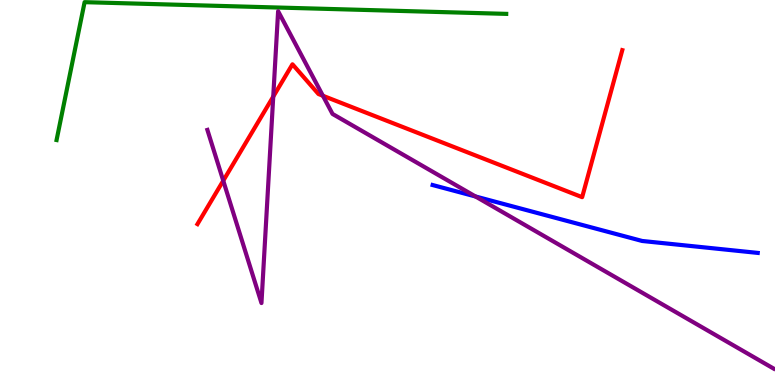[{'lines': ['blue', 'red'], 'intersections': []}, {'lines': ['green', 'red'], 'intersections': []}, {'lines': ['purple', 'red'], 'intersections': [{'x': 2.88, 'y': 5.31}, {'x': 3.53, 'y': 7.49}, {'x': 4.17, 'y': 7.51}]}, {'lines': ['blue', 'green'], 'intersections': []}, {'lines': ['blue', 'purple'], 'intersections': [{'x': 6.14, 'y': 4.9}]}, {'lines': ['green', 'purple'], 'intersections': []}]